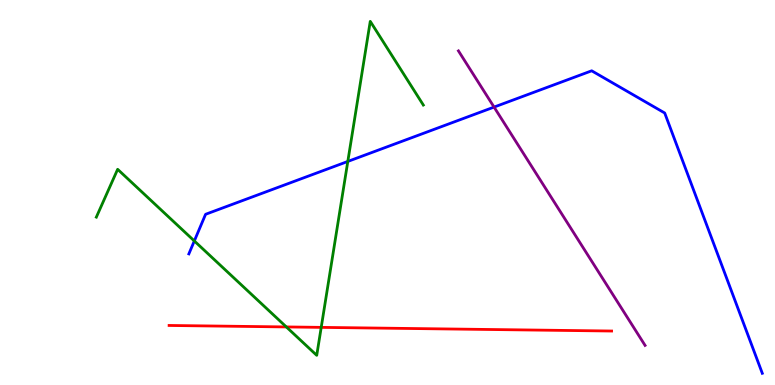[{'lines': ['blue', 'red'], 'intersections': []}, {'lines': ['green', 'red'], 'intersections': [{'x': 3.69, 'y': 1.51}, {'x': 4.14, 'y': 1.5}]}, {'lines': ['purple', 'red'], 'intersections': []}, {'lines': ['blue', 'green'], 'intersections': [{'x': 2.51, 'y': 3.74}, {'x': 4.49, 'y': 5.81}]}, {'lines': ['blue', 'purple'], 'intersections': [{'x': 6.37, 'y': 7.22}]}, {'lines': ['green', 'purple'], 'intersections': []}]